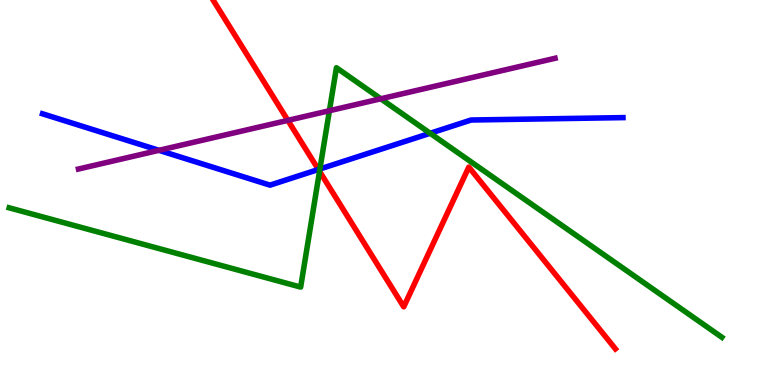[{'lines': ['blue', 'red'], 'intersections': [{'x': 4.11, 'y': 5.6}]}, {'lines': ['green', 'red'], 'intersections': [{'x': 4.12, 'y': 5.55}]}, {'lines': ['purple', 'red'], 'intersections': [{'x': 3.71, 'y': 6.87}]}, {'lines': ['blue', 'green'], 'intersections': [{'x': 4.13, 'y': 5.61}, {'x': 5.55, 'y': 6.54}]}, {'lines': ['blue', 'purple'], 'intersections': [{'x': 2.05, 'y': 6.1}]}, {'lines': ['green', 'purple'], 'intersections': [{'x': 4.25, 'y': 7.12}, {'x': 4.91, 'y': 7.43}]}]